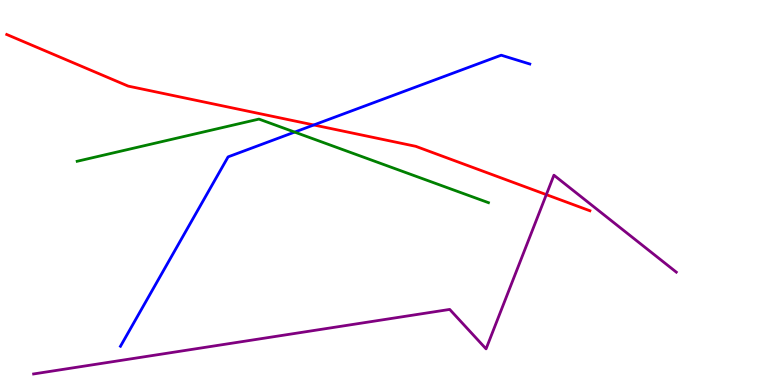[{'lines': ['blue', 'red'], 'intersections': [{'x': 4.05, 'y': 6.75}]}, {'lines': ['green', 'red'], 'intersections': []}, {'lines': ['purple', 'red'], 'intersections': [{'x': 7.05, 'y': 4.94}]}, {'lines': ['blue', 'green'], 'intersections': [{'x': 3.8, 'y': 6.57}]}, {'lines': ['blue', 'purple'], 'intersections': []}, {'lines': ['green', 'purple'], 'intersections': []}]